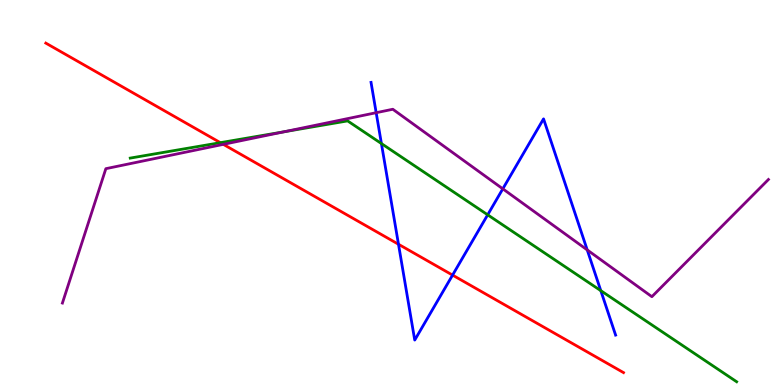[{'lines': ['blue', 'red'], 'intersections': [{'x': 5.14, 'y': 3.66}, {'x': 5.84, 'y': 2.85}]}, {'lines': ['green', 'red'], 'intersections': [{'x': 2.84, 'y': 6.29}]}, {'lines': ['purple', 'red'], 'intersections': [{'x': 2.88, 'y': 6.25}]}, {'lines': ['blue', 'green'], 'intersections': [{'x': 4.92, 'y': 6.27}, {'x': 6.29, 'y': 4.42}, {'x': 7.75, 'y': 2.45}]}, {'lines': ['blue', 'purple'], 'intersections': [{'x': 4.85, 'y': 7.07}, {'x': 6.49, 'y': 5.1}, {'x': 7.58, 'y': 3.51}]}, {'lines': ['green', 'purple'], 'intersections': [{'x': 3.67, 'y': 6.58}]}]